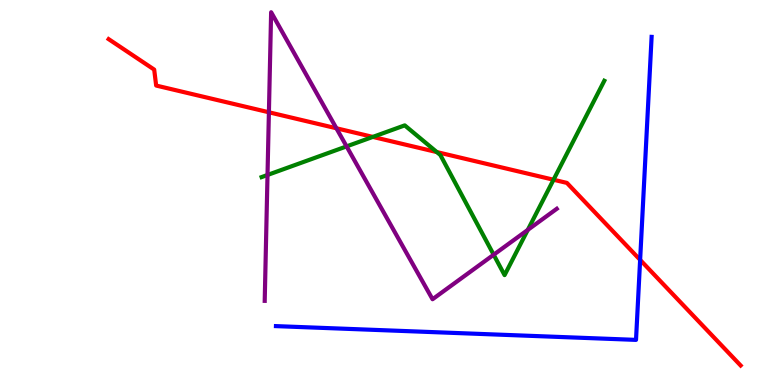[{'lines': ['blue', 'red'], 'intersections': [{'x': 8.26, 'y': 3.25}]}, {'lines': ['green', 'red'], 'intersections': [{'x': 4.81, 'y': 6.44}, {'x': 5.64, 'y': 6.05}, {'x': 7.14, 'y': 5.33}]}, {'lines': ['purple', 'red'], 'intersections': [{'x': 3.47, 'y': 7.08}, {'x': 4.34, 'y': 6.67}]}, {'lines': ['blue', 'green'], 'intersections': []}, {'lines': ['blue', 'purple'], 'intersections': []}, {'lines': ['green', 'purple'], 'intersections': [{'x': 3.45, 'y': 5.46}, {'x': 4.47, 'y': 6.2}, {'x': 6.37, 'y': 3.38}, {'x': 6.81, 'y': 4.03}]}]